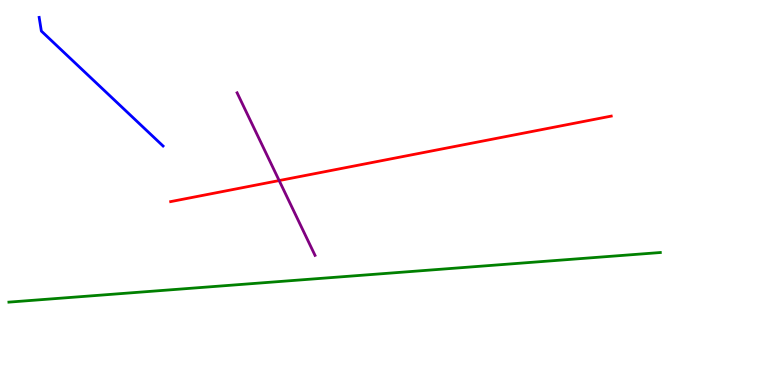[{'lines': ['blue', 'red'], 'intersections': []}, {'lines': ['green', 'red'], 'intersections': []}, {'lines': ['purple', 'red'], 'intersections': [{'x': 3.6, 'y': 5.31}]}, {'lines': ['blue', 'green'], 'intersections': []}, {'lines': ['blue', 'purple'], 'intersections': []}, {'lines': ['green', 'purple'], 'intersections': []}]